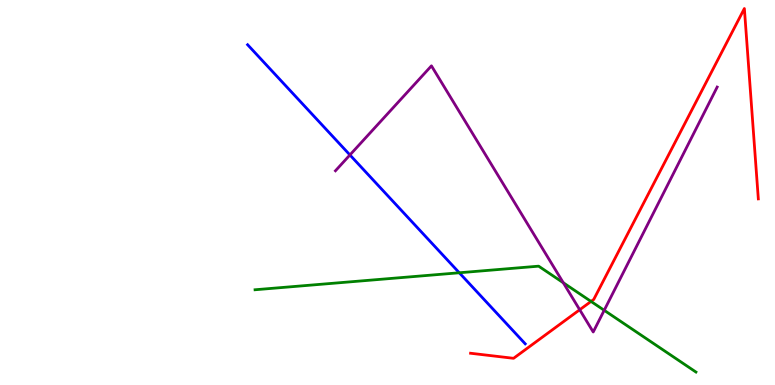[{'lines': ['blue', 'red'], 'intersections': []}, {'lines': ['green', 'red'], 'intersections': [{'x': 7.63, 'y': 2.17}]}, {'lines': ['purple', 'red'], 'intersections': [{'x': 7.48, 'y': 1.95}]}, {'lines': ['blue', 'green'], 'intersections': [{'x': 5.93, 'y': 2.92}]}, {'lines': ['blue', 'purple'], 'intersections': [{'x': 4.52, 'y': 5.98}]}, {'lines': ['green', 'purple'], 'intersections': [{'x': 7.27, 'y': 2.66}, {'x': 7.8, 'y': 1.94}]}]